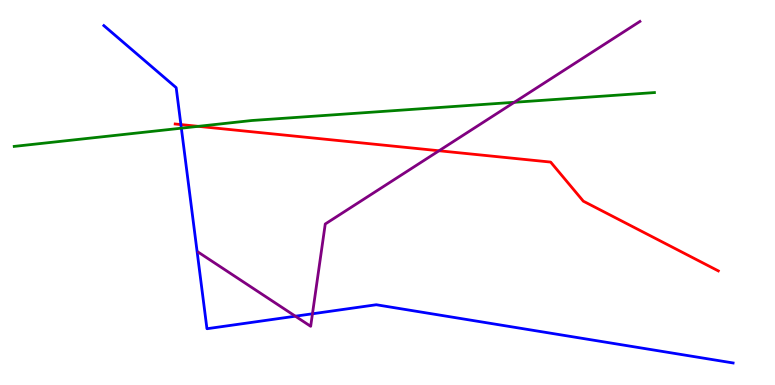[{'lines': ['blue', 'red'], 'intersections': [{'x': 2.33, 'y': 6.76}]}, {'lines': ['green', 'red'], 'intersections': [{'x': 2.56, 'y': 6.72}]}, {'lines': ['purple', 'red'], 'intersections': [{'x': 5.66, 'y': 6.08}]}, {'lines': ['blue', 'green'], 'intersections': [{'x': 2.34, 'y': 6.67}]}, {'lines': ['blue', 'purple'], 'intersections': [{'x': 3.81, 'y': 1.79}, {'x': 4.03, 'y': 1.85}]}, {'lines': ['green', 'purple'], 'intersections': [{'x': 6.64, 'y': 7.34}]}]